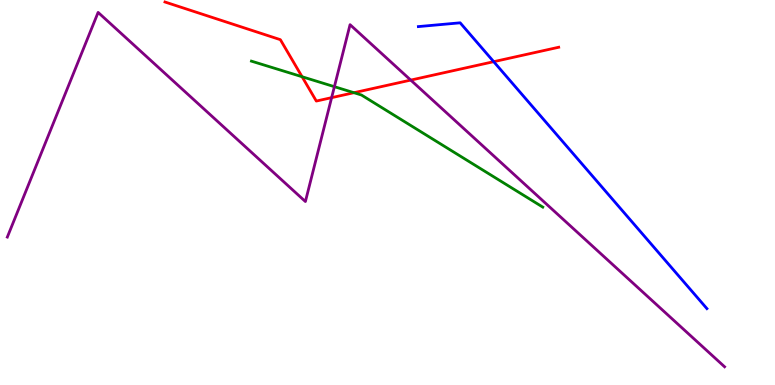[{'lines': ['blue', 'red'], 'intersections': [{'x': 6.37, 'y': 8.4}]}, {'lines': ['green', 'red'], 'intersections': [{'x': 3.9, 'y': 8.01}, {'x': 4.57, 'y': 7.59}]}, {'lines': ['purple', 'red'], 'intersections': [{'x': 4.28, 'y': 7.46}, {'x': 5.3, 'y': 7.92}]}, {'lines': ['blue', 'green'], 'intersections': []}, {'lines': ['blue', 'purple'], 'intersections': []}, {'lines': ['green', 'purple'], 'intersections': [{'x': 4.31, 'y': 7.75}]}]